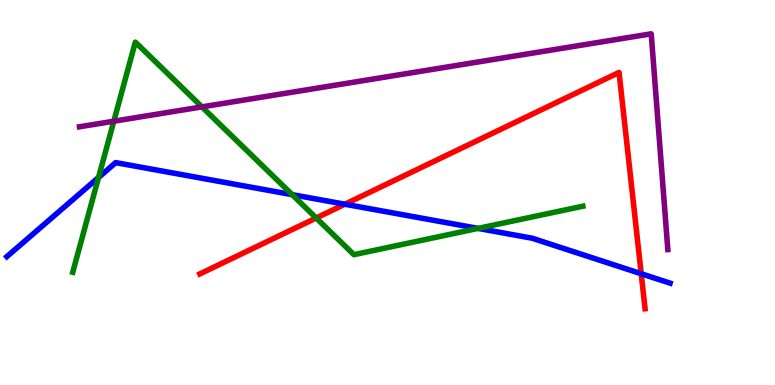[{'lines': ['blue', 'red'], 'intersections': [{'x': 4.45, 'y': 4.7}, {'x': 8.27, 'y': 2.89}]}, {'lines': ['green', 'red'], 'intersections': [{'x': 4.08, 'y': 4.34}]}, {'lines': ['purple', 'red'], 'intersections': []}, {'lines': ['blue', 'green'], 'intersections': [{'x': 1.27, 'y': 5.39}, {'x': 3.77, 'y': 4.94}, {'x': 6.17, 'y': 4.07}]}, {'lines': ['blue', 'purple'], 'intersections': []}, {'lines': ['green', 'purple'], 'intersections': [{'x': 1.47, 'y': 6.85}, {'x': 2.61, 'y': 7.22}]}]